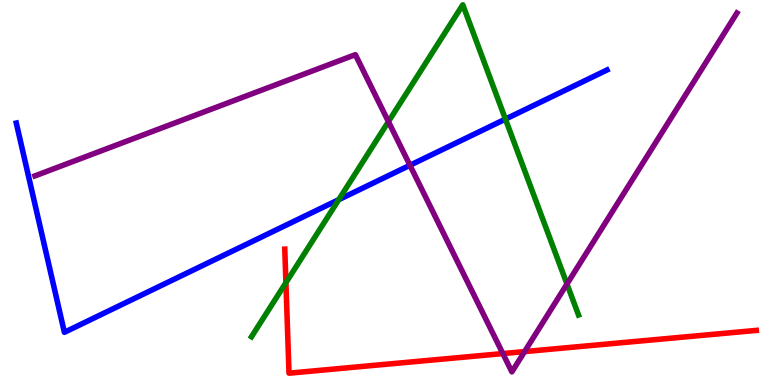[{'lines': ['blue', 'red'], 'intersections': []}, {'lines': ['green', 'red'], 'intersections': [{'x': 3.69, 'y': 2.66}]}, {'lines': ['purple', 'red'], 'intersections': [{'x': 6.49, 'y': 0.816}, {'x': 6.77, 'y': 0.868}]}, {'lines': ['blue', 'green'], 'intersections': [{'x': 4.37, 'y': 4.81}, {'x': 6.52, 'y': 6.91}]}, {'lines': ['blue', 'purple'], 'intersections': [{'x': 5.29, 'y': 5.71}]}, {'lines': ['green', 'purple'], 'intersections': [{'x': 5.01, 'y': 6.84}, {'x': 7.32, 'y': 2.62}]}]